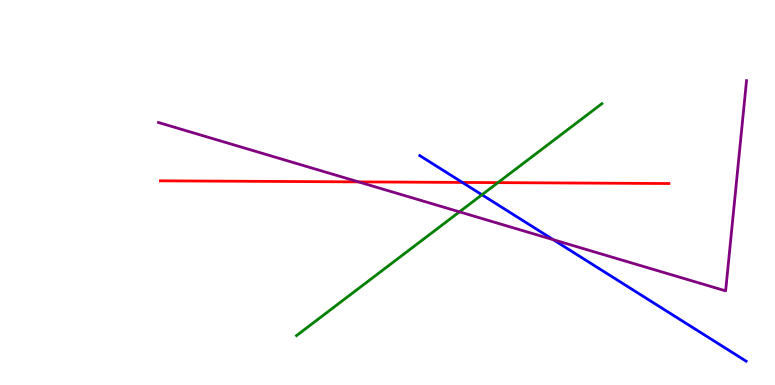[{'lines': ['blue', 'red'], 'intersections': [{'x': 5.97, 'y': 5.26}]}, {'lines': ['green', 'red'], 'intersections': [{'x': 6.42, 'y': 5.26}]}, {'lines': ['purple', 'red'], 'intersections': [{'x': 4.63, 'y': 5.28}]}, {'lines': ['blue', 'green'], 'intersections': [{'x': 6.22, 'y': 4.94}]}, {'lines': ['blue', 'purple'], 'intersections': [{'x': 7.14, 'y': 3.77}]}, {'lines': ['green', 'purple'], 'intersections': [{'x': 5.93, 'y': 4.5}]}]